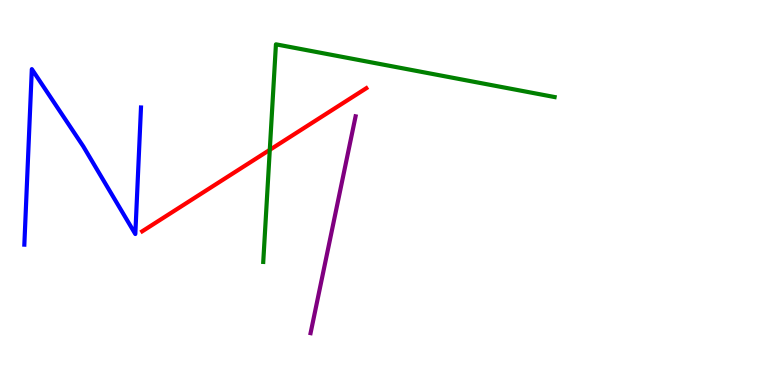[{'lines': ['blue', 'red'], 'intersections': []}, {'lines': ['green', 'red'], 'intersections': [{'x': 3.48, 'y': 6.11}]}, {'lines': ['purple', 'red'], 'intersections': []}, {'lines': ['blue', 'green'], 'intersections': []}, {'lines': ['blue', 'purple'], 'intersections': []}, {'lines': ['green', 'purple'], 'intersections': []}]